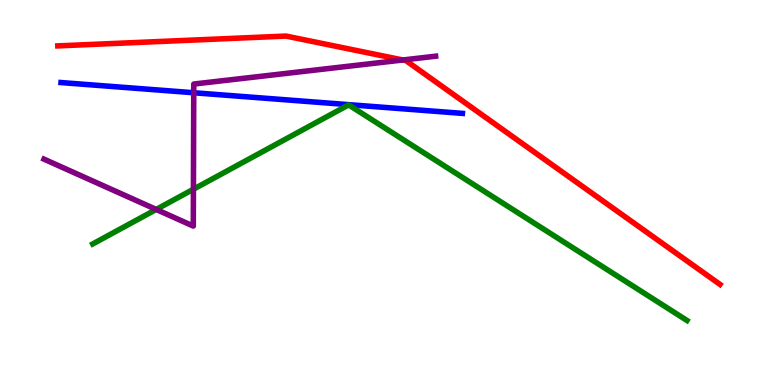[{'lines': ['blue', 'red'], 'intersections': []}, {'lines': ['green', 'red'], 'intersections': []}, {'lines': ['purple', 'red'], 'intersections': [{'x': 5.2, 'y': 8.44}]}, {'lines': ['blue', 'green'], 'intersections': []}, {'lines': ['blue', 'purple'], 'intersections': [{'x': 2.5, 'y': 7.59}]}, {'lines': ['green', 'purple'], 'intersections': [{'x': 2.02, 'y': 4.56}, {'x': 2.5, 'y': 5.08}]}]